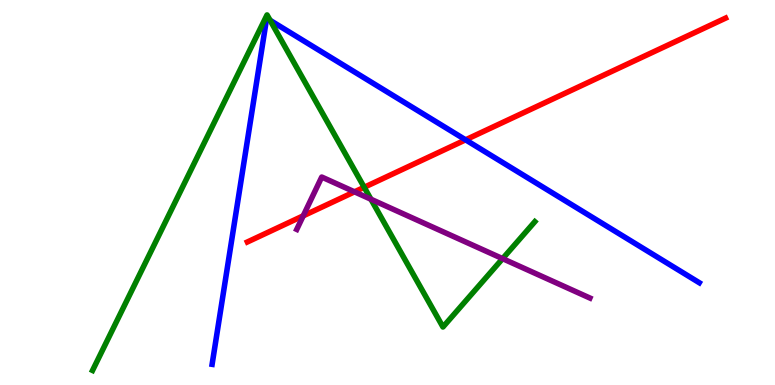[{'lines': ['blue', 'red'], 'intersections': [{'x': 6.01, 'y': 6.37}]}, {'lines': ['green', 'red'], 'intersections': [{'x': 4.7, 'y': 5.14}]}, {'lines': ['purple', 'red'], 'intersections': [{'x': 3.91, 'y': 4.39}, {'x': 4.57, 'y': 5.02}]}, {'lines': ['blue', 'green'], 'intersections': [{'x': 3.49, 'y': 9.47}]}, {'lines': ['blue', 'purple'], 'intersections': []}, {'lines': ['green', 'purple'], 'intersections': [{'x': 4.79, 'y': 4.82}, {'x': 6.49, 'y': 3.28}]}]